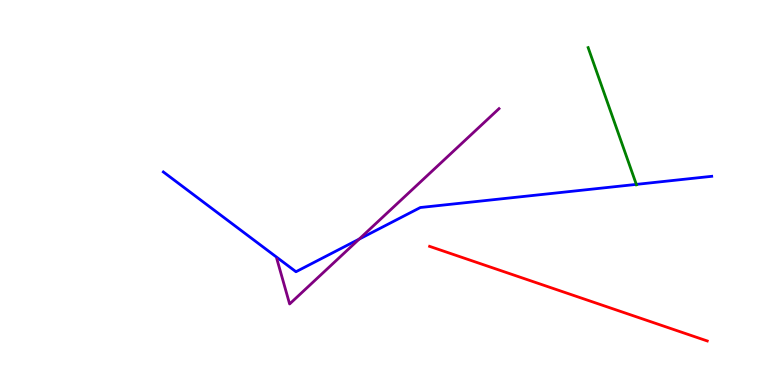[{'lines': ['blue', 'red'], 'intersections': []}, {'lines': ['green', 'red'], 'intersections': []}, {'lines': ['purple', 'red'], 'intersections': []}, {'lines': ['blue', 'green'], 'intersections': [{'x': 8.21, 'y': 5.21}]}, {'lines': ['blue', 'purple'], 'intersections': [{'x': 4.63, 'y': 3.79}]}, {'lines': ['green', 'purple'], 'intersections': []}]